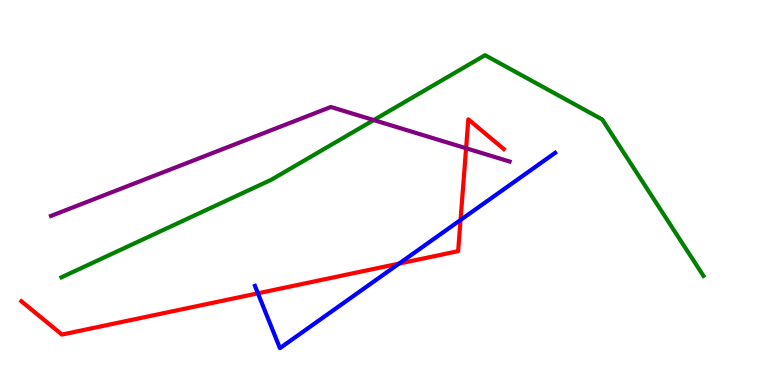[{'lines': ['blue', 'red'], 'intersections': [{'x': 3.33, 'y': 2.38}, {'x': 5.15, 'y': 3.15}, {'x': 5.94, 'y': 4.29}]}, {'lines': ['green', 'red'], 'intersections': []}, {'lines': ['purple', 'red'], 'intersections': [{'x': 6.01, 'y': 6.15}]}, {'lines': ['blue', 'green'], 'intersections': []}, {'lines': ['blue', 'purple'], 'intersections': []}, {'lines': ['green', 'purple'], 'intersections': [{'x': 4.82, 'y': 6.88}]}]